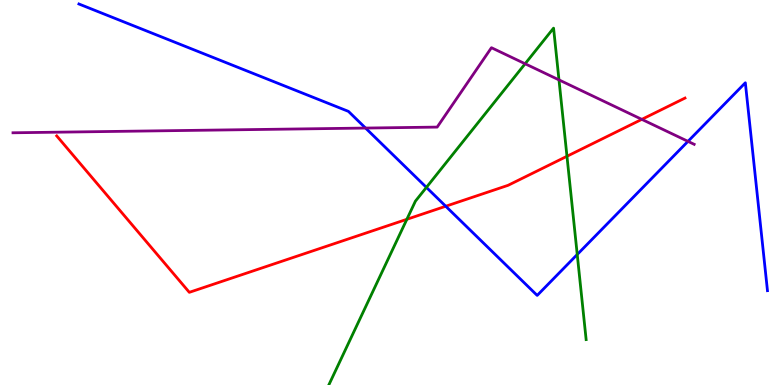[{'lines': ['blue', 'red'], 'intersections': [{'x': 5.75, 'y': 4.64}]}, {'lines': ['green', 'red'], 'intersections': [{'x': 5.25, 'y': 4.3}, {'x': 7.32, 'y': 5.94}]}, {'lines': ['purple', 'red'], 'intersections': [{'x': 8.28, 'y': 6.9}]}, {'lines': ['blue', 'green'], 'intersections': [{'x': 5.5, 'y': 5.13}, {'x': 7.45, 'y': 3.39}]}, {'lines': ['blue', 'purple'], 'intersections': [{'x': 4.72, 'y': 6.67}, {'x': 8.88, 'y': 6.33}]}, {'lines': ['green', 'purple'], 'intersections': [{'x': 6.78, 'y': 8.34}, {'x': 7.21, 'y': 7.92}]}]